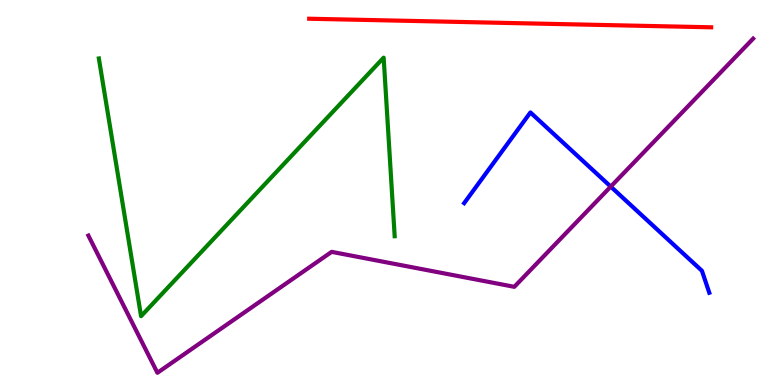[{'lines': ['blue', 'red'], 'intersections': []}, {'lines': ['green', 'red'], 'intersections': []}, {'lines': ['purple', 'red'], 'intersections': []}, {'lines': ['blue', 'green'], 'intersections': []}, {'lines': ['blue', 'purple'], 'intersections': [{'x': 7.88, 'y': 5.15}]}, {'lines': ['green', 'purple'], 'intersections': []}]